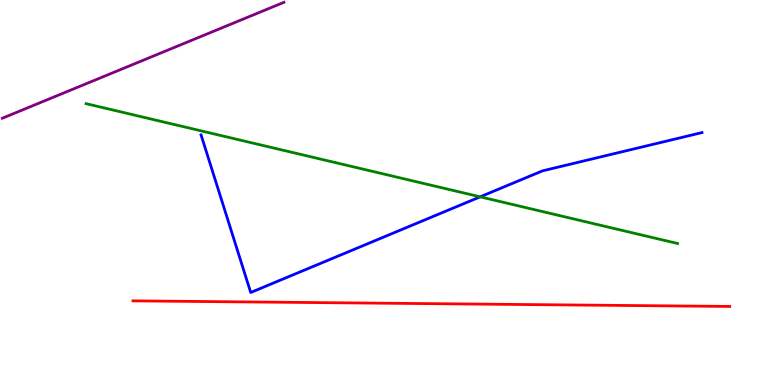[{'lines': ['blue', 'red'], 'intersections': []}, {'lines': ['green', 'red'], 'intersections': []}, {'lines': ['purple', 'red'], 'intersections': []}, {'lines': ['blue', 'green'], 'intersections': [{'x': 6.2, 'y': 4.89}]}, {'lines': ['blue', 'purple'], 'intersections': []}, {'lines': ['green', 'purple'], 'intersections': []}]